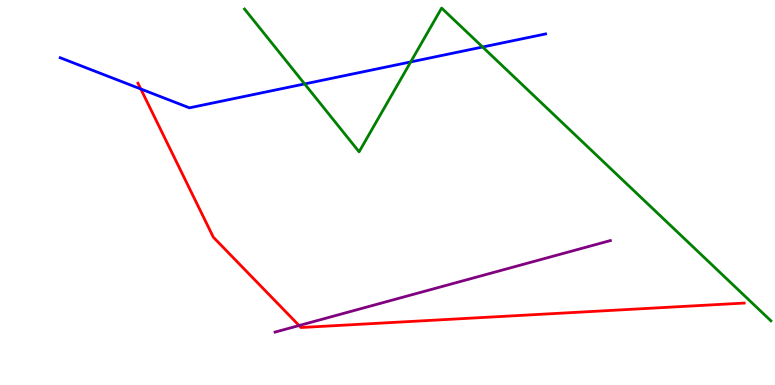[{'lines': ['blue', 'red'], 'intersections': [{'x': 1.82, 'y': 7.69}]}, {'lines': ['green', 'red'], 'intersections': []}, {'lines': ['purple', 'red'], 'intersections': [{'x': 3.86, 'y': 1.54}]}, {'lines': ['blue', 'green'], 'intersections': [{'x': 3.93, 'y': 7.82}, {'x': 5.3, 'y': 8.39}, {'x': 6.23, 'y': 8.78}]}, {'lines': ['blue', 'purple'], 'intersections': []}, {'lines': ['green', 'purple'], 'intersections': []}]